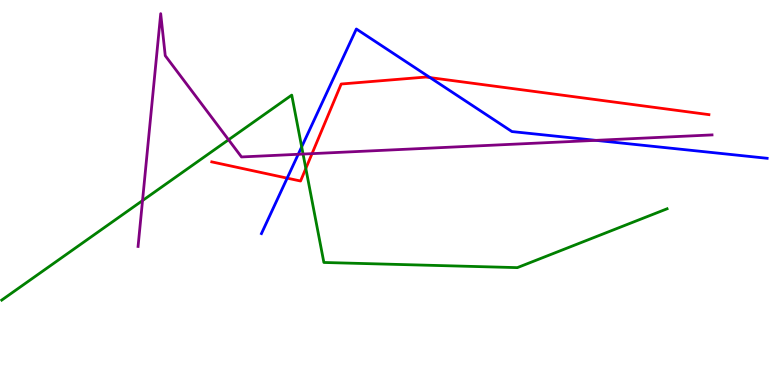[{'lines': ['blue', 'red'], 'intersections': [{'x': 3.71, 'y': 5.37}, {'x': 5.55, 'y': 7.98}]}, {'lines': ['green', 'red'], 'intersections': [{'x': 3.95, 'y': 5.62}]}, {'lines': ['purple', 'red'], 'intersections': [{'x': 4.03, 'y': 6.01}]}, {'lines': ['blue', 'green'], 'intersections': [{'x': 3.89, 'y': 6.19}]}, {'lines': ['blue', 'purple'], 'intersections': [{'x': 3.85, 'y': 5.99}, {'x': 7.69, 'y': 6.35}]}, {'lines': ['green', 'purple'], 'intersections': [{'x': 1.84, 'y': 4.79}, {'x': 2.95, 'y': 6.37}, {'x': 3.91, 'y': 6.0}]}]